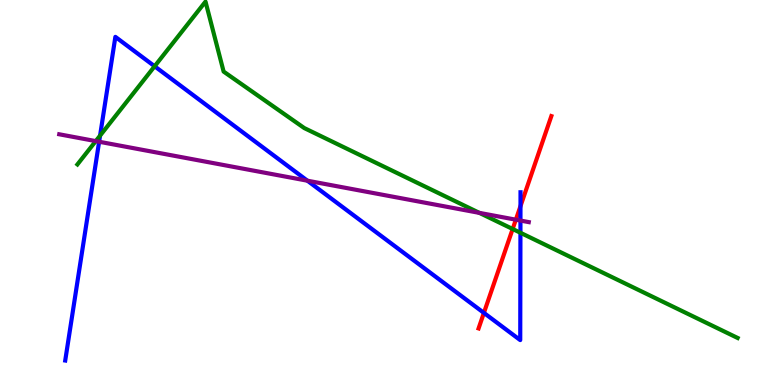[{'lines': ['blue', 'red'], 'intersections': [{'x': 6.24, 'y': 1.87}, {'x': 6.72, 'y': 4.65}]}, {'lines': ['green', 'red'], 'intersections': [{'x': 6.61, 'y': 4.05}]}, {'lines': ['purple', 'red'], 'intersections': [{'x': 6.66, 'y': 4.29}]}, {'lines': ['blue', 'green'], 'intersections': [{'x': 1.29, 'y': 6.48}, {'x': 2.0, 'y': 8.28}, {'x': 6.72, 'y': 3.95}]}, {'lines': ['blue', 'purple'], 'intersections': [{'x': 1.28, 'y': 6.32}, {'x': 3.97, 'y': 5.31}, {'x': 6.72, 'y': 4.27}]}, {'lines': ['green', 'purple'], 'intersections': [{'x': 1.24, 'y': 6.33}, {'x': 6.19, 'y': 4.47}]}]